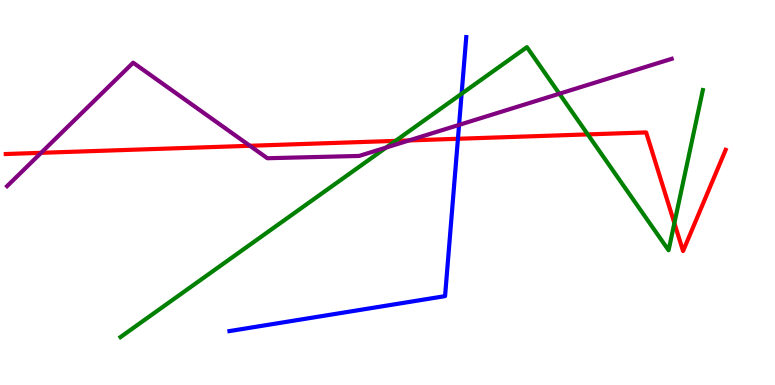[{'lines': ['blue', 'red'], 'intersections': [{'x': 5.91, 'y': 6.4}]}, {'lines': ['green', 'red'], 'intersections': [{'x': 5.1, 'y': 6.34}, {'x': 7.58, 'y': 6.51}, {'x': 8.7, 'y': 4.2}]}, {'lines': ['purple', 'red'], 'intersections': [{'x': 0.53, 'y': 6.03}, {'x': 3.22, 'y': 6.21}, {'x': 5.28, 'y': 6.35}]}, {'lines': ['blue', 'green'], 'intersections': [{'x': 5.96, 'y': 7.57}]}, {'lines': ['blue', 'purple'], 'intersections': [{'x': 5.92, 'y': 6.76}]}, {'lines': ['green', 'purple'], 'intersections': [{'x': 4.98, 'y': 6.17}, {'x': 7.22, 'y': 7.57}]}]